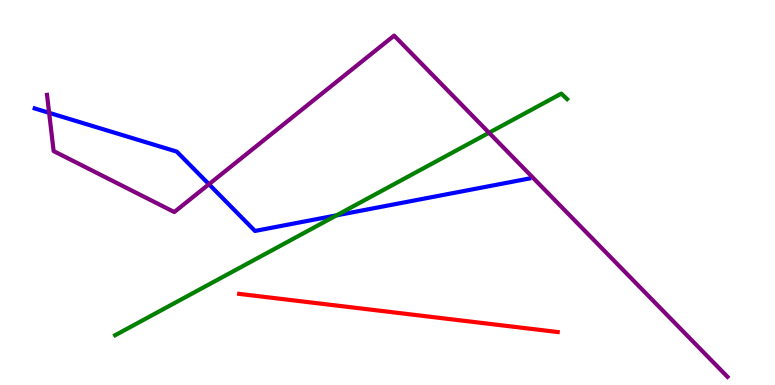[{'lines': ['blue', 'red'], 'intersections': []}, {'lines': ['green', 'red'], 'intersections': []}, {'lines': ['purple', 'red'], 'intersections': []}, {'lines': ['blue', 'green'], 'intersections': [{'x': 4.34, 'y': 4.41}]}, {'lines': ['blue', 'purple'], 'intersections': [{'x': 0.634, 'y': 7.07}, {'x': 2.7, 'y': 5.21}]}, {'lines': ['green', 'purple'], 'intersections': [{'x': 6.31, 'y': 6.55}]}]